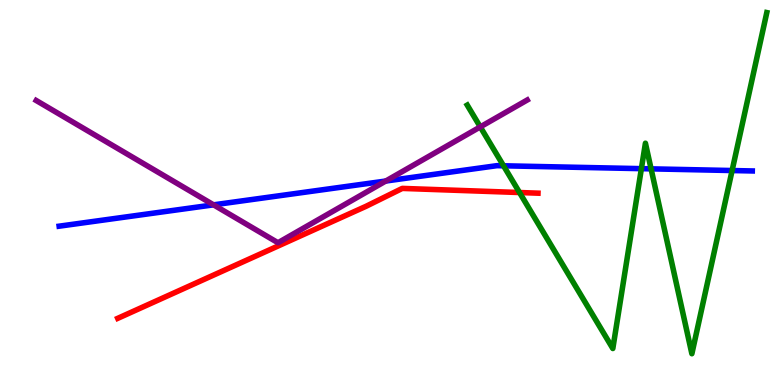[{'lines': ['blue', 'red'], 'intersections': []}, {'lines': ['green', 'red'], 'intersections': [{'x': 6.7, 'y': 5.0}]}, {'lines': ['purple', 'red'], 'intersections': []}, {'lines': ['blue', 'green'], 'intersections': [{'x': 6.5, 'y': 5.69}, {'x': 8.28, 'y': 5.62}, {'x': 8.4, 'y': 5.61}, {'x': 9.45, 'y': 5.57}]}, {'lines': ['blue', 'purple'], 'intersections': [{'x': 2.76, 'y': 4.68}, {'x': 4.98, 'y': 5.3}]}, {'lines': ['green', 'purple'], 'intersections': [{'x': 6.2, 'y': 6.7}]}]